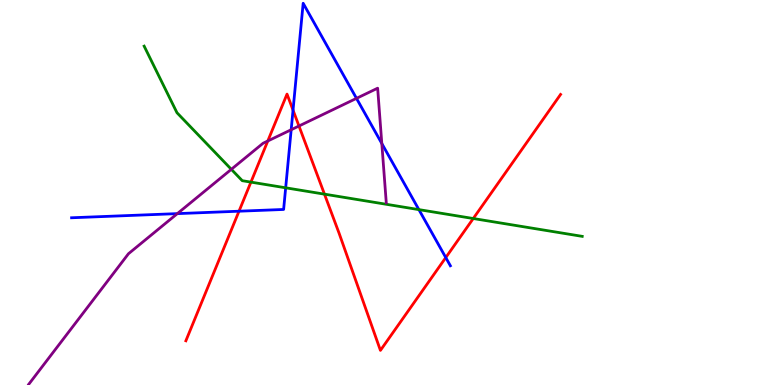[{'lines': ['blue', 'red'], 'intersections': [{'x': 3.08, 'y': 4.51}, {'x': 3.78, 'y': 7.14}, {'x': 5.75, 'y': 3.31}]}, {'lines': ['green', 'red'], 'intersections': [{'x': 3.24, 'y': 5.27}, {'x': 4.19, 'y': 4.96}, {'x': 6.11, 'y': 4.32}]}, {'lines': ['purple', 'red'], 'intersections': [{'x': 3.46, 'y': 6.34}, {'x': 3.86, 'y': 6.73}]}, {'lines': ['blue', 'green'], 'intersections': [{'x': 3.69, 'y': 5.12}, {'x': 5.4, 'y': 4.56}]}, {'lines': ['blue', 'purple'], 'intersections': [{'x': 2.29, 'y': 4.45}, {'x': 3.76, 'y': 6.63}, {'x': 4.6, 'y': 7.45}, {'x': 4.93, 'y': 6.27}]}, {'lines': ['green', 'purple'], 'intersections': [{'x': 2.98, 'y': 5.6}]}]